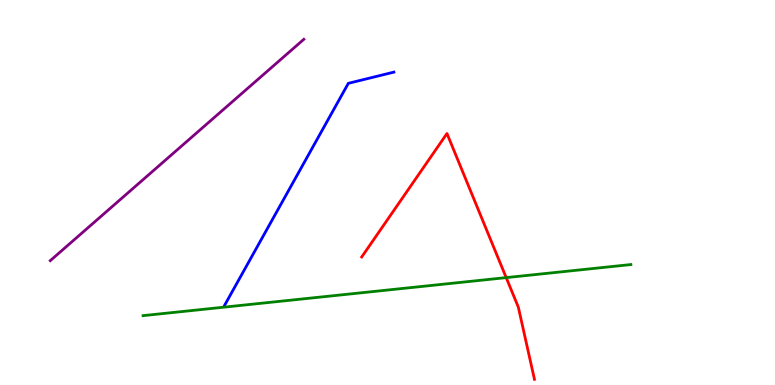[{'lines': ['blue', 'red'], 'intersections': []}, {'lines': ['green', 'red'], 'intersections': [{'x': 6.53, 'y': 2.79}]}, {'lines': ['purple', 'red'], 'intersections': []}, {'lines': ['blue', 'green'], 'intersections': []}, {'lines': ['blue', 'purple'], 'intersections': []}, {'lines': ['green', 'purple'], 'intersections': []}]